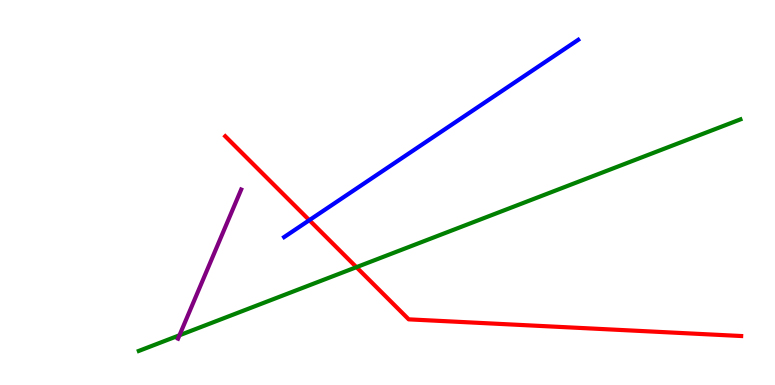[{'lines': ['blue', 'red'], 'intersections': [{'x': 3.99, 'y': 4.28}]}, {'lines': ['green', 'red'], 'intersections': [{'x': 4.6, 'y': 3.06}]}, {'lines': ['purple', 'red'], 'intersections': []}, {'lines': ['blue', 'green'], 'intersections': []}, {'lines': ['blue', 'purple'], 'intersections': []}, {'lines': ['green', 'purple'], 'intersections': [{'x': 2.32, 'y': 1.29}]}]